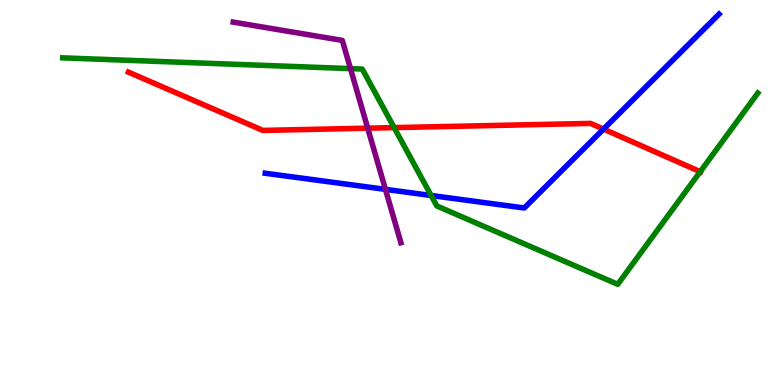[{'lines': ['blue', 'red'], 'intersections': [{'x': 7.79, 'y': 6.65}]}, {'lines': ['green', 'red'], 'intersections': [{'x': 5.09, 'y': 6.69}, {'x': 9.04, 'y': 5.54}]}, {'lines': ['purple', 'red'], 'intersections': [{'x': 4.74, 'y': 6.67}]}, {'lines': ['blue', 'green'], 'intersections': [{'x': 5.56, 'y': 4.92}]}, {'lines': ['blue', 'purple'], 'intersections': [{'x': 4.97, 'y': 5.08}]}, {'lines': ['green', 'purple'], 'intersections': [{'x': 4.52, 'y': 8.22}]}]